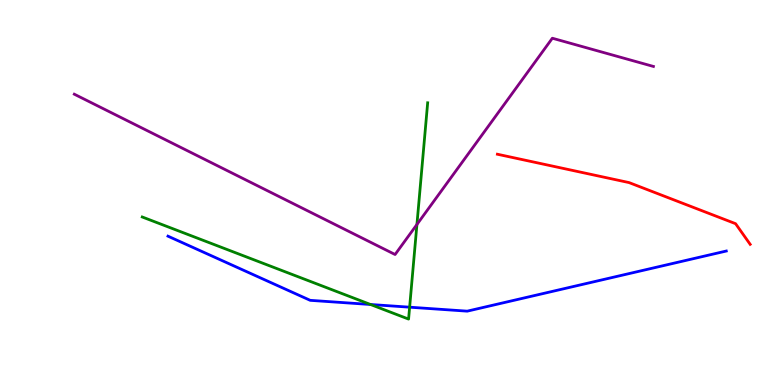[{'lines': ['blue', 'red'], 'intersections': []}, {'lines': ['green', 'red'], 'intersections': []}, {'lines': ['purple', 'red'], 'intersections': []}, {'lines': ['blue', 'green'], 'intersections': [{'x': 4.78, 'y': 2.09}, {'x': 5.29, 'y': 2.02}]}, {'lines': ['blue', 'purple'], 'intersections': []}, {'lines': ['green', 'purple'], 'intersections': [{'x': 5.38, 'y': 4.17}]}]